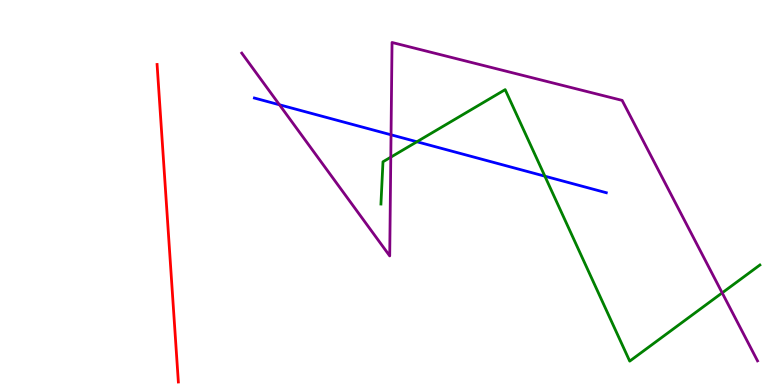[{'lines': ['blue', 'red'], 'intersections': []}, {'lines': ['green', 'red'], 'intersections': []}, {'lines': ['purple', 'red'], 'intersections': []}, {'lines': ['blue', 'green'], 'intersections': [{'x': 5.38, 'y': 6.32}, {'x': 7.03, 'y': 5.42}]}, {'lines': ['blue', 'purple'], 'intersections': [{'x': 3.61, 'y': 7.28}, {'x': 5.05, 'y': 6.5}]}, {'lines': ['green', 'purple'], 'intersections': [{'x': 5.04, 'y': 5.92}, {'x': 9.32, 'y': 2.39}]}]